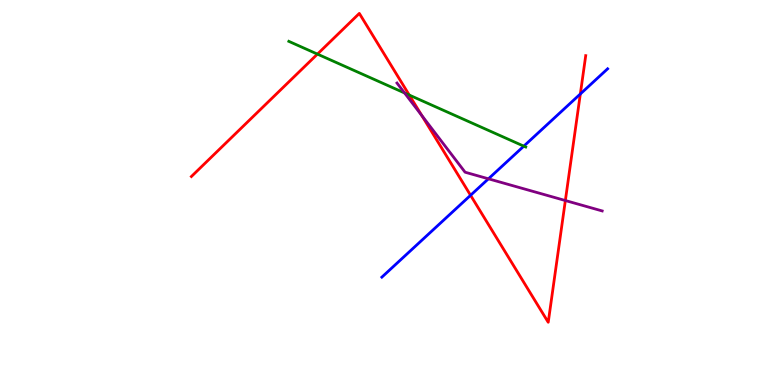[{'lines': ['blue', 'red'], 'intersections': [{'x': 6.07, 'y': 4.93}, {'x': 7.49, 'y': 7.56}]}, {'lines': ['green', 'red'], 'intersections': [{'x': 4.1, 'y': 8.59}, {'x': 5.28, 'y': 7.53}]}, {'lines': ['purple', 'red'], 'intersections': [{'x': 5.44, 'y': 7.0}, {'x': 7.29, 'y': 4.79}]}, {'lines': ['blue', 'green'], 'intersections': [{'x': 6.76, 'y': 6.2}]}, {'lines': ['blue', 'purple'], 'intersections': [{'x': 6.3, 'y': 5.36}]}, {'lines': ['green', 'purple'], 'intersections': [{'x': 5.22, 'y': 7.58}]}]